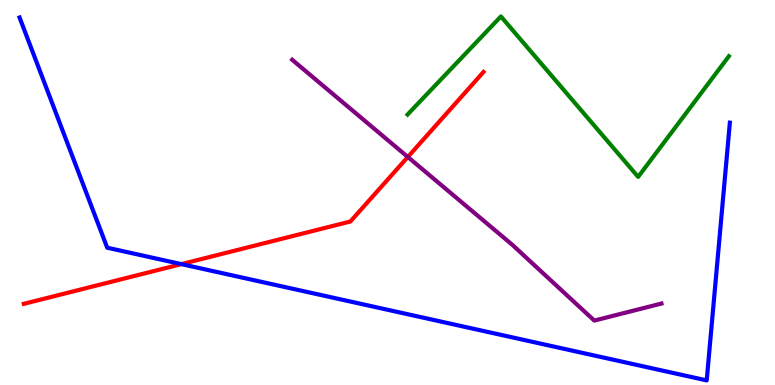[{'lines': ['blue', 'red'], 'intersections': [{'x': 2.34, 'y': 3.14}]}, {'lines': ['green', 'red'], 'intersections': []}, {'lines': ['purple', 'red'], 'intersections': [{'x': 5.26, 'y': 5.92}]}, {'lines': ['blue', 'green'], 'intersections': []}, {'lines': ['blue', 'purple'], 'intersections': []}, {'lines': ['green', 'purple'], 'intersections': []}]